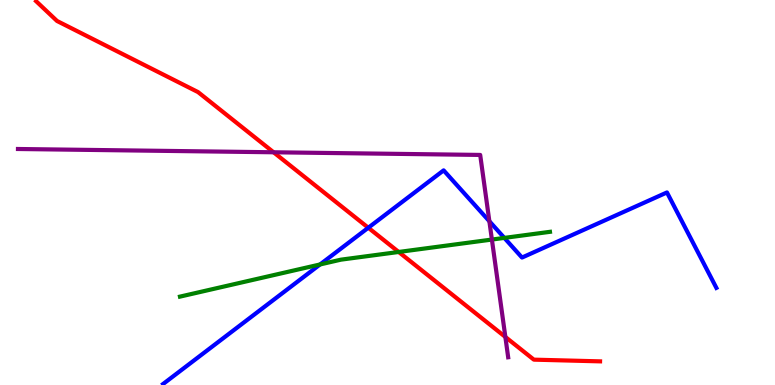[{'lines': ['blue', 'red'], 'intersections': [{'x': 4.75, 'y': 4.08}]}, {'lines': ['green', 'red'], 'intersections': [{'x': 5.14, 'y': 3.46}]}, {'lines': ['purple', 'red'], 'intersections': [{'x': 3.53, 'y': 6.04}, {'x': 6.52, 'y': 1.25}]}, {'lines': ['blue', 'green'], 'intersections': [{'x': 4.13, 'y': 3.13}, {'x': 6.51, 'y': 3.82}]}, {'lines': ['blue', 'purple'], 'intersections': [{'x': 6.31, 'y': 4.25}]}, {'lines': ['green', 'purple'], 'intersections': [{'x': 6.35, 'y': 3.78}]}]